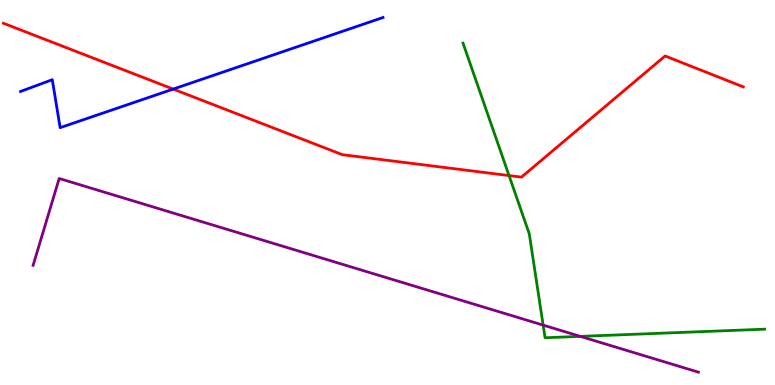[{'lines': ['blue', 'red'], 'intersections': [{'x': 2.23, 'y': 7.69}]}, {'lines': ['green', 'red'], 'intersections': [{'x': 6.57, 'y': 5.44}]}, {'lines': ['purple', 'red'], 'intersections': []}, {'lines': ['blue', 'green'], 'intersections': []}, {'lines': ['blue', 'purple'], 'intersections': []}, {'lines': ['green', 'purple'], 'intersections': [{'x': 7.01, 'y': 1.56}, {'x': 7.49, 'y': 1.26}]}]